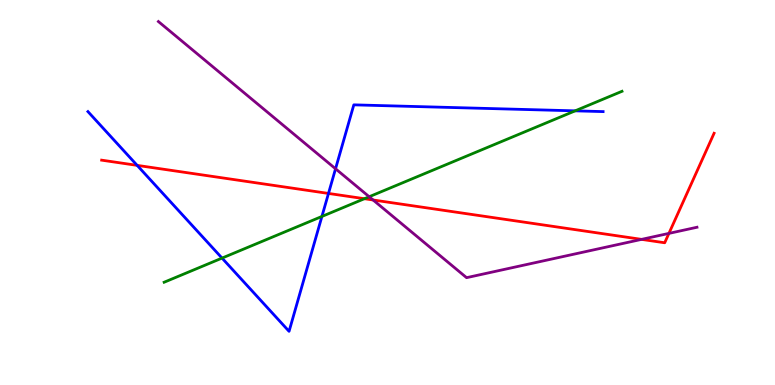[{'lines': ['blue', 'red'], 'intersections': [{'x': 1.77, 'y': 5.7}, {'x': 4.24, 'y': 4.98}]}, {'lines': ['green', 'red'], 'intersections': [{'x': 4.7, 'y': 4.84}]}, {'lines': ['purple', 'red'], 'intersections': [{'x': 4.81, 'y': 4.81}, {'x': 8.28, 'y': 3.78}, {'x': 8.63, 'y': 3.94}]}, {'lines': ['blue', 'green'], 'intersections': [{'x': 2.86, 'y': 3.3}, {'x': 4.15, 'y': 4.38}, {'x': 7.42, 'y': 7.12}]}, {'lines': ['blue', 'purple'], 'intersections': [{'x': 4.33, 'y': 5.62}]}, {'lines': ['green', 'purple'], 'intersections': [{'x': 4.76, 'y': 4.89}]}]